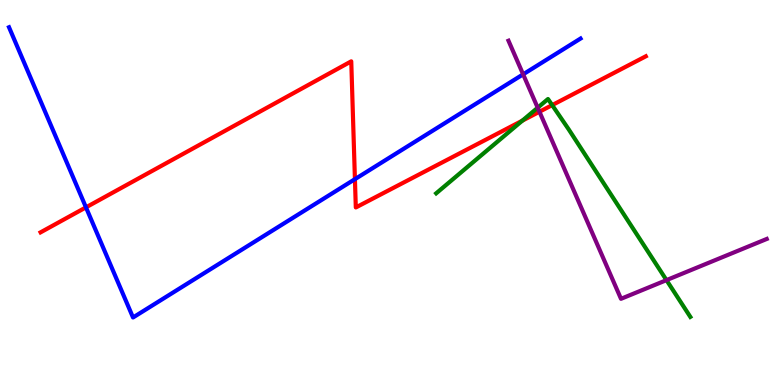[{'lines': ['blue', 'red'], 'intersections': [{'x': 1.11, 'y': 4.61}, {'x': 4.58, 'y': 5.35}]}, {'lines': ['green', 'red'], 'intersections': [{'x': 6.74, 'y': 6.87}, {'x': 7.12, 'y': 7.27}]}, {'lines': ['purple', 'red'], 'intersections': [{'x': 6.96, 'y': 7.1}]}, {'lines': ['blue', 'green'], 'intersections': []}, {'lines': ['blue', 'purple'], 'intersections': [{'x': 6.75, 'y': 8.07}]}, {'lines': ['green', 'purple'], 'intersections': [{'x': 6.94, 'y': 7.2}, {'x': 8.6, 'y': 2.72}]}]